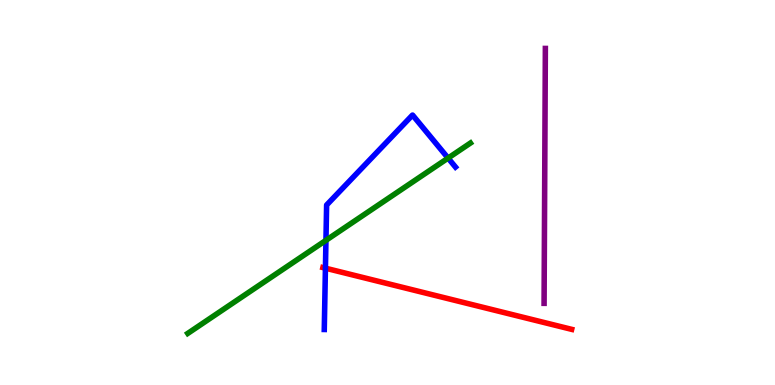[{'lines': ['blue', 'red'], 'intersections': [{'x': 4.2, 'y': 3.03}]}, {'lines': ['green', 'red'], 'intersections': []}, {'lines': ['purple', 'red'], 'intersections': []}, {'lines': ['blue', 'green'], 'intersections': [{'x': 4.21, 'y': 3.76}, {'x': 5.78, 'y': 5.89}]}, {'lines': ['blue', 'purple'], 'intersections': []}, {'lines': ['green', 'purple'], 'intersections': []}]